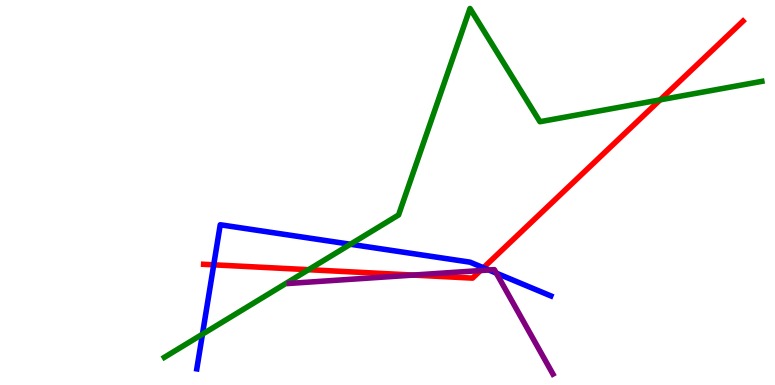[{'lines': ['blue', 'red'], 'intersections': [{'x': 2.76, 'y': 3.12}, {'x': 6.24, 'y': 3.05}]}, {'lines': ['green', 'red'], 'intersections': [{'x': 3.98, 'y': 3.0}, {'x': 8.52, 'y': 7.41}]}, {'lines': ['purple', 'red'], 'intersections': [{'x': 5.33, 'y': 2.86}, {'x': 6.2, 'y': 2.97}]}, {'lines': ['blue', 'green'], 'intersections': [{'x': 2.61, 'y': 1.32}, {'x': 4.52, 'y': 3.66}]}, {'lines': ['blue', 'purple'], 'intersections': [{'x': 6.31, 'y': 2.99}, {'x': 6.4, 'y': 2.91}]}, {'lines': ['green', 'purple'], 'intersections': []}]